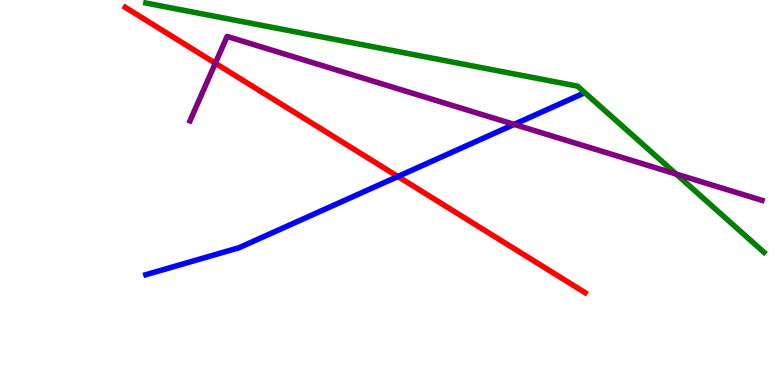[{'lines': ['blue', 'red'], 'intersections': [{'x': 5.13, 'y': 5.42}]}, {'lines': ['green', 'red'], 'intersections': []}, {'lines': ['purple', 'red'], 'intersections': [{'x': 2.78, 'y': 8.36}]}, {'lines': ['blue', 'green'], 'intersections': []}, {'lines': ['blue', 'purple'], 'intersections': [{'x': 6.63, 'y': 6.77}]}, {'lines': ['green', 'purple'], 'intersections': [{'x': 8.72, 'y': 5.48}]}]